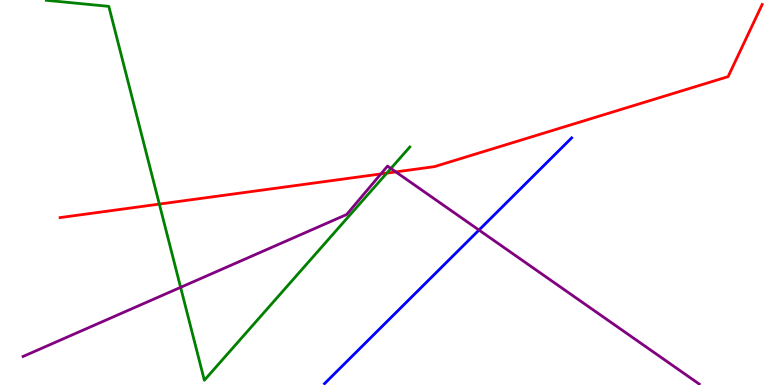[{'lines': ['blue', 'red'], 'intersections': []}, {'lines': ['green', 'red'], 'intersections': [{'x': 2.06, 'y': 4.7}, {'x': 4.99, 'y': 5.5}]}, {'lines': ['purple', 'red'], 'intersections': [{'x': 4.91, 'y': 5.48}, {'x': 5.11, 'y': 5.54}]}, {'lines': ['blue', 'green'], 'intersections': []}, {'lines': ['blue', 'purple'], 'intersections': [{'x': 6.18, 'y': 4.02}]}, {'lines': ['green', 'purple'], 'intersections': [{'x': 2.33, 'y': 2.54}, {'x': 5.04, 'y': 5.62}]}]